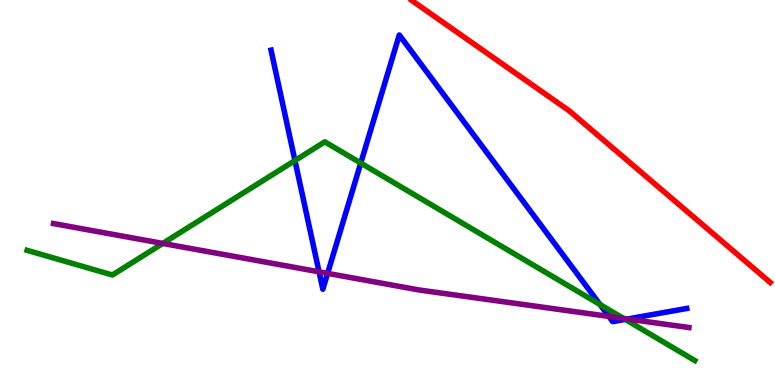[{'lines': ['blue', 'red'], 'intersections': []}, {'lines': ['green', 'red'], 'intersections': []}, {'lines': ['purple', 'red'], 'intersections': []}, {'lines': ['blue', 'green'], 'intersections': [{'x': 3.81, 'y': 5.83}, {'x': 4.66, 'y': 5.76}, {'x': 7.74, 'y': 2.09}, {'x': 8.07, 'y': 1.7}]}, {'lines': ['blue', 'purple'], 'intersections': [{'x': 4.12, 'y': 2.94}, {'x': 4.23, 'y': 2.9}, {'x': 7.86, 'y': 1.78}, {'x': 8.1, 'y': 1.71}]}, {'lines': ['green', 'purple'], 'intersections': [{'x': 2.1, 'y': 3.68}, {'x': 8.05, 'y': 1.73}]}]